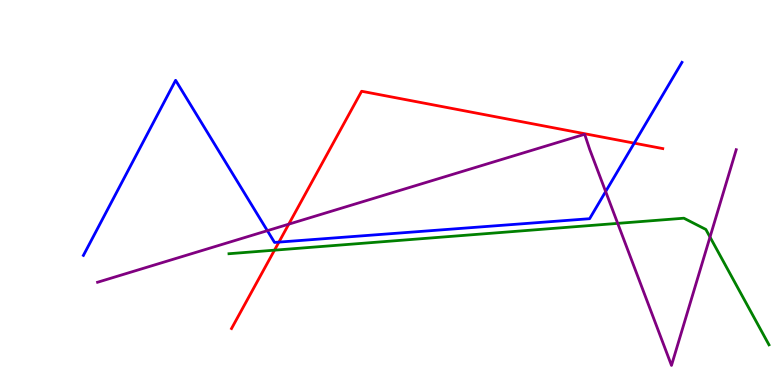[{'lines': ['blue', 'red'], 'intersections': [{'x': 3.6, 'y': 3.71}, {'x': 8.18, 'y': 6.28}]}, {'lines': ['green', 'red'], 'intersections': [{'x': 3.54, 'y': 3.5}]}, {'lines': ['purple', 'red'], 'intersections': [{'x': 3.73, 'y': 4.18}]}, {'lines': ['blue', 'green'], 'intersections': []}, {'lines': ['blue', 'purple'], 'intersections': [{'x': 3.45, 'y': 4.01}, {'x': 7.81, 'y': 5.02}]}, {'lines': ['green', 'purple'], 'intersections': [{'x': 7.97, 'y': 4.2}, {'x': 9.16, 'y': 3.84}]}]